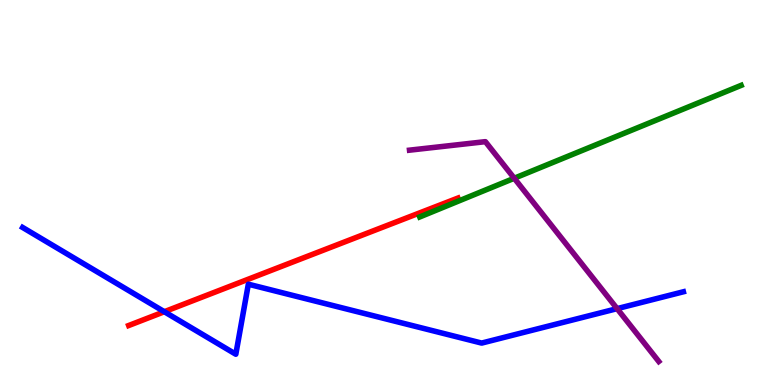[{'lines': ['blue', 'red'], 'intersections': [{'x': 2.12, 'y': 1.9}]}, {'lines': ['green', 'red'], 'intersections': []}, {'lines': ['purple', 'red'], 'intersections': []}, {'lines': ['blue', 'green'], 'intersections': []}, {'lines': ['blue', 'purple'], 'intersections': [{'x': 7.96, 'y': 1.98}]}, {'lines': ['green', 'purple'], 'intersections': [{'x': 6.64, 'y': 5.37}]}]